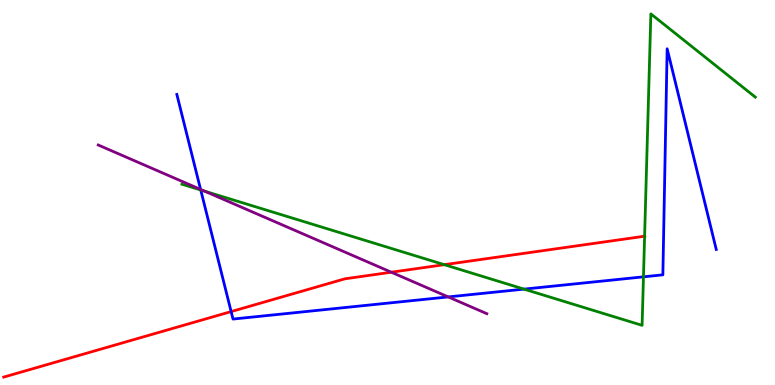[{'lines': ['blue', 'red'], 'intersections': [{'x': 2.98, 'y': 1.91}]}, {'lines': ['green', 'red'], 'intersections': [{'x': 5.73, 'y': 3.13}, {'x': 8.32, 'y': 3.86}]}, {'lines': ['purple', 'red'], 'intersections': [{'x': 5.05, 'y': 2.93}]}, {'lines': ['blue', 'green'], 'intersections': [{'x': 2.59, 'y': 5.07}, {'x': 6.76, 'y': 2.49}, {'x': 8.3, 'y': 2.81}]}, {'lines': ['blue', 'purple'], 'intersections': [{'x': 2.59, 'y': 5.08}, {'x': 5.78, 'y': 2.29}]}, {'lines': ['green', 'purple'], 'intersections': [{'x': 2.64, 'y': 5.04}]}]